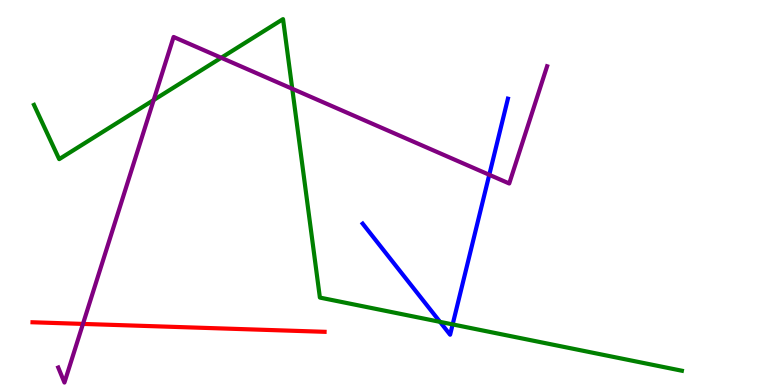[{'lines': ['blue', 'red'], 'intersections': []}, {'lines': ['green', 'red'], 'intersections': []}, {'lines': ['purple', 'red'], 'intersections': [{'x': 1.07, 'y': 1.59}]}, {'lines': ['blue', 'green'], 'intersections': [{'x': 5.68, 'y': 1.64}, {'x': 5.84, 'y': 1.57}]}, {'lines': ['blue', 'purple'], 'intersections': [{'x': 6.31, 'y': 5.46}]}, {'lines': ['green', 'purple'], 'intersections': [{'x': 1.98, 'y': 7.4}, {'x': 2.85, 'y': 8.5}, {'x': 3.77, 'y': 7.69}]}]